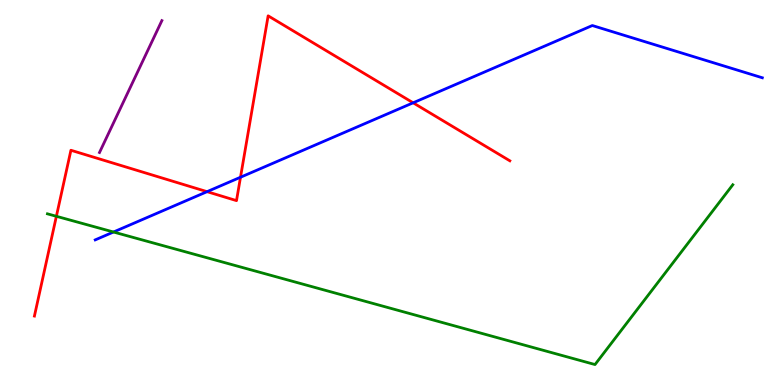[{'lines': ['blue', 'red'], 'intersections': [{'x': 2.67, 'y': 5.02}, {'x': 3.1, 'y': 5.4}, {'x': 5.33, 'y': 7.33}]}, {'lines': ['green', 'red'], 'intersections': [{'x': 0.728, 'y': 4.38}]}, {'lines': ['purple', 'red'], 'intersections': []}, {'lines': ['blue', 'green'], 'intersections': [{'x': 1.46, 'y': 3.97}]}, {'lines': ['blue', 'purple'], 'intersections': []}, {'lines': ['green', 'purple'], 'intersections': []}]